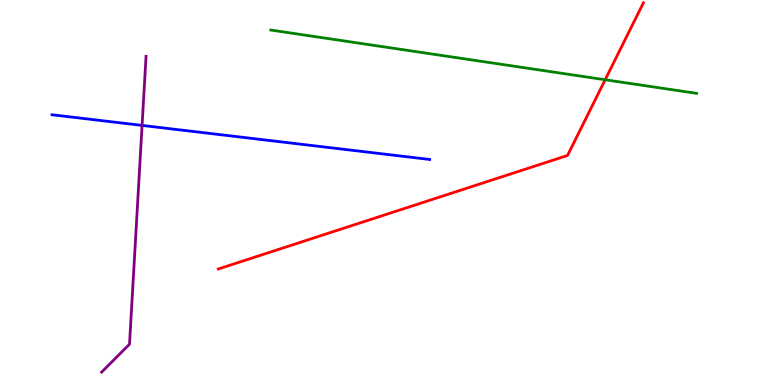[{'lines': ['blue', 'red'], 'intersections': []}, {'lines': ['green', 'red'], 'intersections': [{'x': 7.81, 'y': 7.93}]}, {'lines': ['purple', 'red'], 'intersections': []}, {'lines': ['blue', 'green'], 'intersections': []}, {'lines': ['blue', 'purple'], 'intersections': [{'x': 1.83, 'y': 6.74}]}, {'lines': ['green', 'purple'], 'intersections': []}]